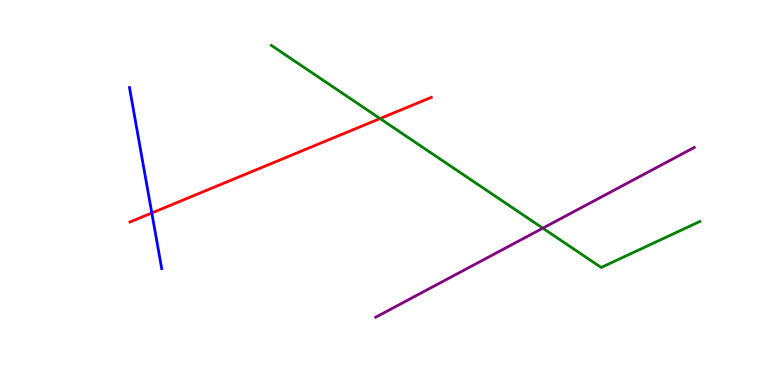[{'lines': ['blue', 'red'], 'intersections': [{'x': 1.96, 'y': 4.47}]}, {'lines': ['green', 'red'], 'intersections': [{'x': 4.9, 'y': 6.92}]}, {'lines': ['purple', 'red'], 'intersections': []}, {'lines': ['blue', 'green'], 'intersections': []}, {'lines': ['blue', 'purple'], 'intersections': []}, {'lines': ['green', 'purple'], 'intersections': [{'x': 7.0, 'y': 4.07}]}]